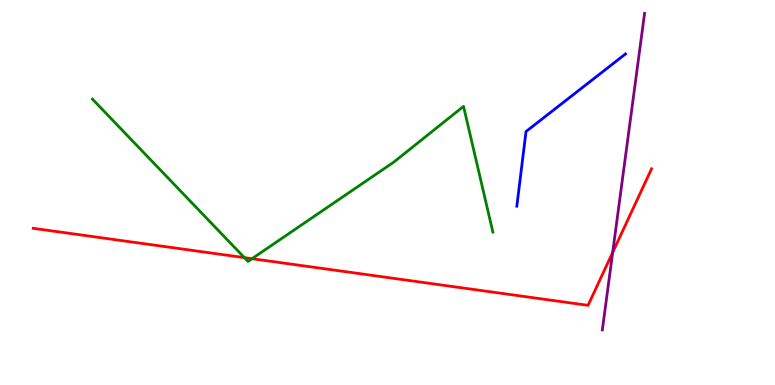[{'lines': ['blue', 'red'], 'intersections': []}, {'lines': ['green', 'red'], 'intersections': [{'x': 3.15, 'y': 3.31}, {'x': 3.25, 'y': 3.28}]}, {'lines': ['purple', 'red'], 'intersections': [{'x': 7.91, 'y': 3.44}]}, {'lines': ['blue', 'green'], 'intersections': []}, {'lines': ['blue', 'purple'], 'intersections': []}, {'lines': ['green', 'purple'], 'intersections': []}]